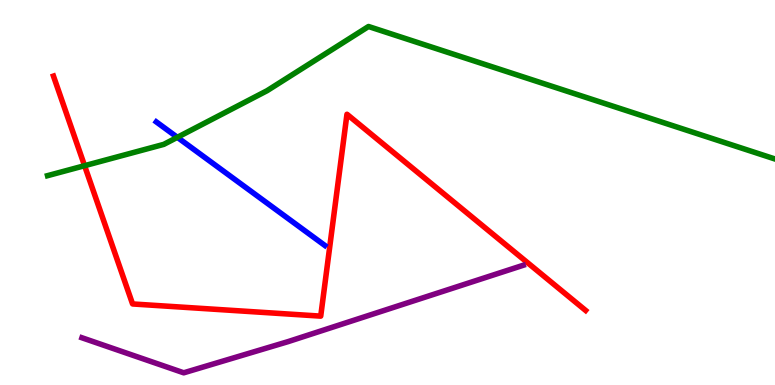[{'lines': ['blue', 'red'], 'intersections': []}, {'lines': ['green', 'red'], 'intersections': [{'x': 1.09, 'y': 5.7}]}, {'lines': ['purple', 'red'], 'intersections': []}, {'lines': ['blue', 'green'], 'intersections': [{'x': 2.29, 'y': 6.43}]}, {'lines': ['blue', 'purple'], 'intersections': []}, {'lines': ['green', 'purple'], 'intersections': []}]